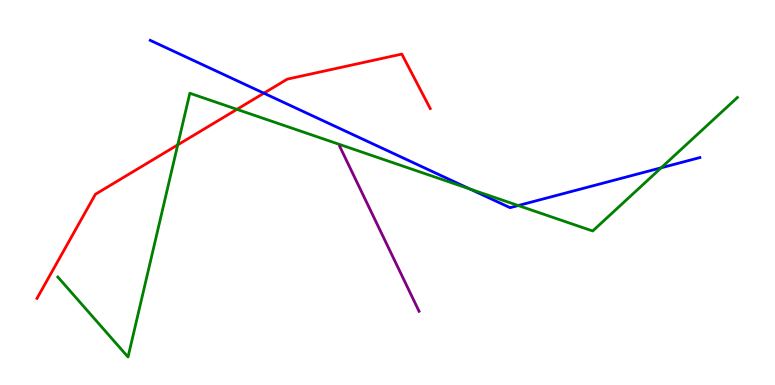[{'lines': ['blue', 'red'], 'intersections': [{'x': 3.4, 'y': 7.58}]}, {'lines': ['green', 'red'], 'intersections': [{'x': 2.29, 'y': 6.24}, {'x': 3.06, 'y': 7.16}]}, {'lines': ['purple', 'red'], 'intersections': []}, {'lines': ['blue', 'green'], 'intersections': [{'x': 6.06, 'y': 5.09}, {'x': 6.69, 'y': 4.66}, {'x': 8.53, 'y': 5.64}]}, {'lines': ['blue', 'purple'], 'intersections': []}, {'lines': ['green', 'purple'], 'intersections': []}]